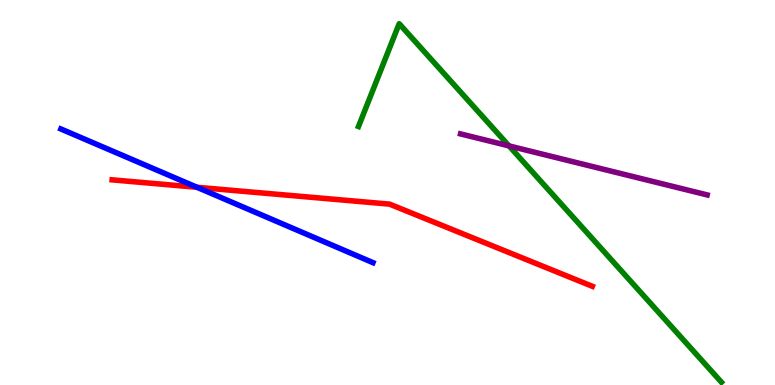[{'lines': ['blue', 'red'], 'intersections': [{'x': 2.54, 'y': 5.14}]}, {'lines': ['green', 'red'], 'intersections': []}, {'lines': ['purple', 'red'], 'intersections': []}, {'lines': ['blue', 'green'], 'intersections': []}, {'lines': ['blue', 'purple'], 'intersections': []}, {'lines': ['green', 'purple'], 'intersections': [{'x': 6.57, 'y': 6.21}]}]